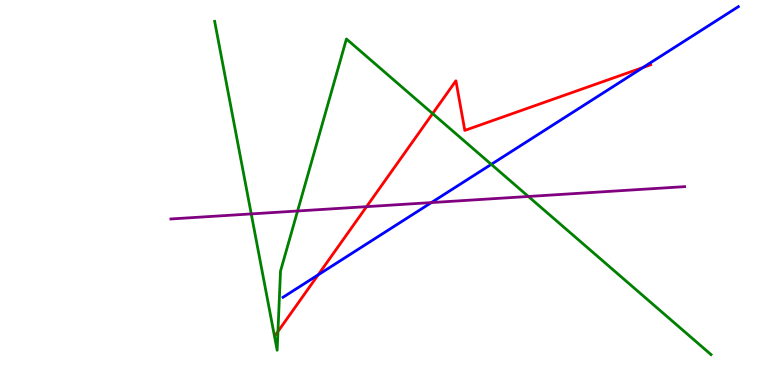[{'lines': ['blue', 'red'], 'intersections': [{'x': 4.11, 'y': 2.86}, {'x': 8.3, 'y': 8.25}]}, {'lines': ['green', 'red'], 'intersections': [{'x': 3.59, 'y': 1.39}, {'x': 5.58, 'y': 7.05}]}, {'lines': ['purple', 'red'], 'intersections': [{'x': 4.73, 'y': 4.63}]}, {'lines': ['blue', 'green'], 'intersections': [{'x': 6.34, 'y': 5.73}]}, {'lines': ['blue', 'purple'], 'intersections': [{'x': 5.57, 'y': 4.74}]}, {'lines': ['green', 'purple'], 'intersections': [{'x': 3.24, 'y': 4.44}, {'x': 3.84, 'y': 4.52}, {'x': 6.82, 'y': 4.9}]}]